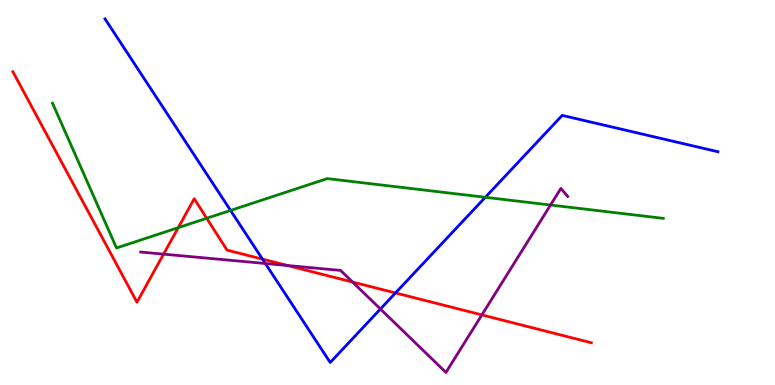[{'lines': ['blue', 'red'], 'intersections': [{'x': 3.39, 'y': 3.27}, {'x': 5.1, 'y': 2.39}]}, {'lines': ['green', 'red'], 'intersections': [{'x': 2.3, 'y': 4.09}, {'x': 2.67, 'y': 4.33}]}, {'lines': ['purple', 'red'], 'intersections': [{'x': 2.11, 'y': 3.4}, {'x': 3.71, 'y': 3.1}, {'x': 4.55, 'y': 2.67}, {'x': 6.22, 'y': 1.82}]}, {'lines': ['blue', 'green'], 'intersections': [{'x': 2.97, 'y': 4.53}, {'x': 6.26, 'y': 4.88}]}, {'lines': ['blue', 'purple'], 'intersections': [{'x': 3.42, 'y': 3.16}, {'x': 4.91, 'y': 1.97}]}, {'lines': ['green', 'purple'], 'intersections': [{'x': 7.1, 'y': 4.67}]}]